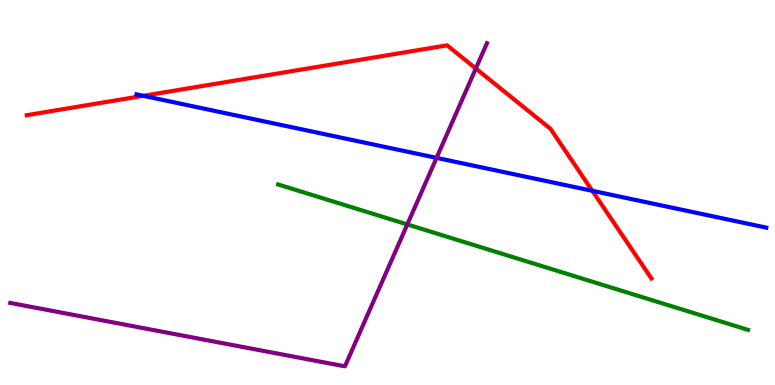[{'lines': ['blue', 'red'], 'intersections': [{'x': 1.85, 'y': 7.51}, {'x': 7.64, 'y': 5.04}]}, {'lines': ['green', 'red'], 'intersections': []}, {'lines': ['purple', 'red'], 'intersections': [{'x': 6.14, 'y': 8.22}]}, {'lines': ['blue', 'green'], 'intersections': []}, {'lines': ['blue', 'purple'], 'intersections': [{'x': 5.63, 'y': 5.9}]}, {'lines': ['green', 'purple'], 'intersections': [{'x': 5.26, 'y': 4.17}]}]